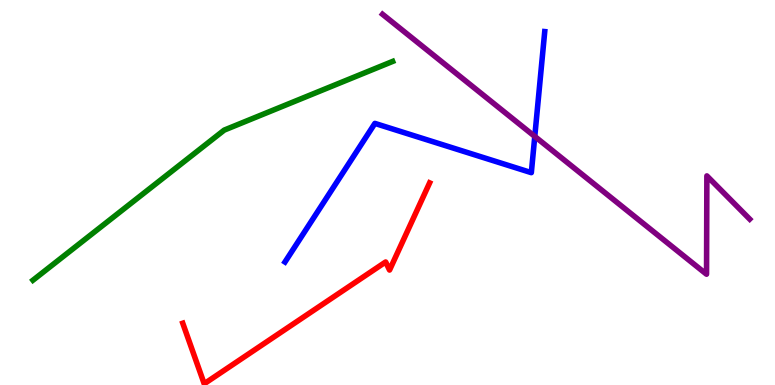[{'lines': ['blue', 'red'], 'intersections': []}, {'lines': ['green', 'red'], 'intersections': []}, {'lines': ['purple', 'red'], 'intersections': []}, {'lines': ['blue', 'green'], 'intersections': []}, {'lines': ['blue', 'purple'], 'intersections': [{'x': 6.9, 'y': 6.46}]}, {'lines': ['green', 'purple'], 'intersections': []}]